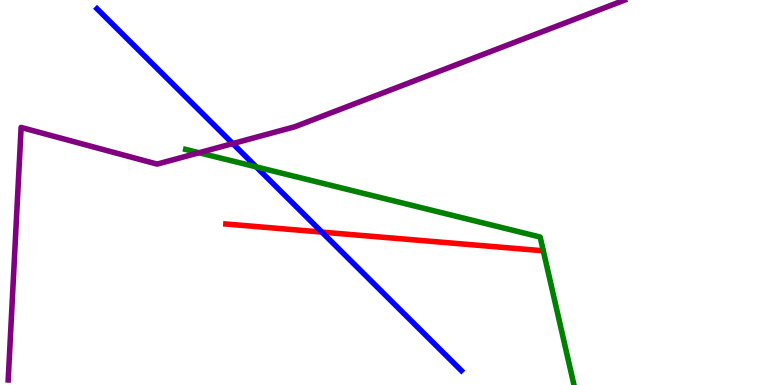[{'lines': ['blue', 'red'], 'intersections': [{'x': 4.15, 'y': 3.97}]}, {'lines': ['green', 'red'], 'intersections': []}, {'lines': ['purple', 'red'], 'intersections': []}, {'lines': ['blue', 'green'], 'intersections': [{'x': 3.31, 'y': 5.67}]}, {'lines': ['blue', 'purple'], 'intersections': [{'x': 3.0, 'y': 6.27}]}, {'lines': ['green', 'purple'], 'intersections': [{'x': 2.57, 'y': 6.03}]}]